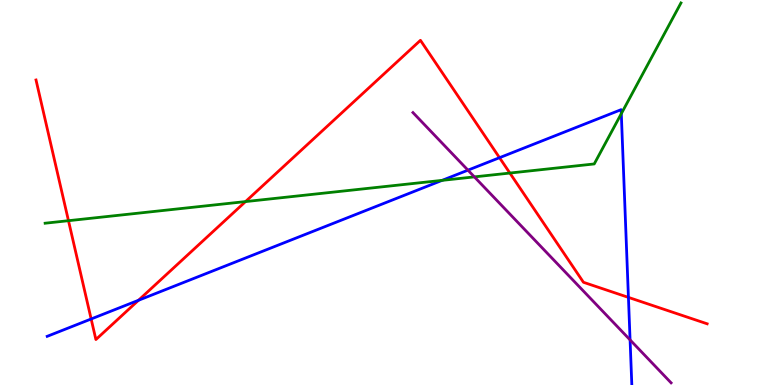[{'lines': ['blue', 'red'], 'intersections': [{'x': 1.18, 'y': 1.71}, {'x': 1.79, 'y': 2.2}, {'x': 6.45, 'y': 5.9}, {'x': 8.11, 'y': 2.28}]}, {'lines': ['green', 'red'], 'intersections': [{'x': 0.884, 'y': 4.27}, {'x': 3.17, 'y': 4.76}, {'x': 6.58, 'y': 5.51}]}, {'lines': ['purple', 'red'], 'intersections': []}, {'lines': ['blue', 'green'], 'intersections': [{'x': 5.7, 'y': 5.32}, {'x': 8.02, 'y': 7.05}]}, {'lines': ['blue', 'purple'], 'intersections': [{'x': 6.04, 'y': 5.58}, {'x': 8.13, 'y': 1.17}]}, {'lines': ['green', 'purple'], 'intersections': [{'x': 6.12, 'y': 5.41}]}]